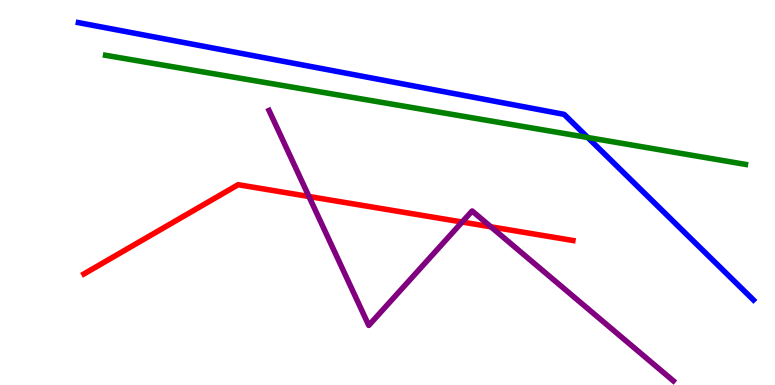[{'lines': ['blue', 'red'], 'intersections': []}, {'lines': ['green', 'red'], 'intersections': []}, {'lines': ['purple', 'red'], 'intersections': [{'x': 3.99, 'y': 4.9}, {'x': 5.96, 'y': 4.23}, {'x': 6.33, 'y': 4.11}]}, {'lines': ['blue', 'green'], 'intersections': [{'x': 7.58, 'y': 6.43}]}, {'lines': ['blue', 'purple'], 'intersections': []}, {'lines': ['green', 'purple'], 'intersections': []}]